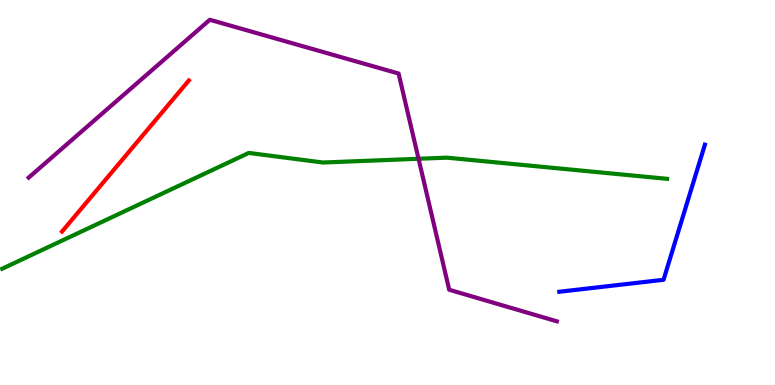[{'lines': ['blue', 'red'], 'intersections': []}, {'lines': ['green', 'red'], 'intersections': []}, {'lines': ['purple', 'red'], 'intersections': []}, {'lines': ['blue', 'green'], 'intersections': []}, {'lines': ['blue', 'purple'], 'intersections': []}, {'lines': ['green', 'purple'], 'intersections': [{'x': 5.4, 'y': 5.88}]}]